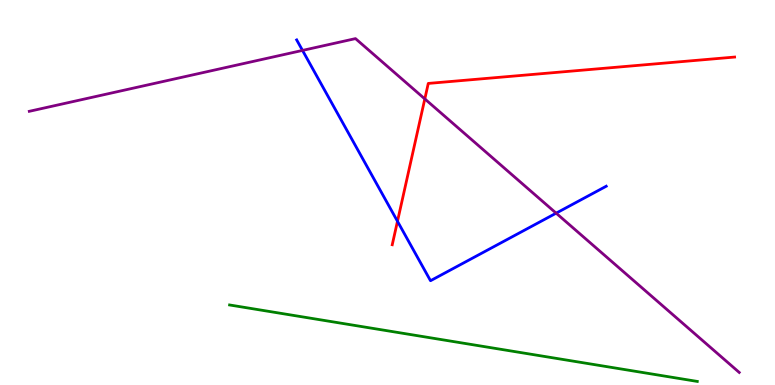[{'lines': ['blue', 'red'], 'intersections': [{'x': 5.13, 'y': 4.25}]}, {'lines': ['green', 'red'], 'intersections': []}, {'lines': ['purple', 'red'], 'intersections': [{'x': 5.48, 'y': 7.43}]}, {'lines': ['blue', 'green'], 'intersections': []}, {'lines': ['blue', 'purple'], 'intersections': [{'x': 3.9, 'y': 8.69}, {'x': 7.18, 'y': 4.46}]}, {'lines': ['green', 'purple'], 'intersections': []}]